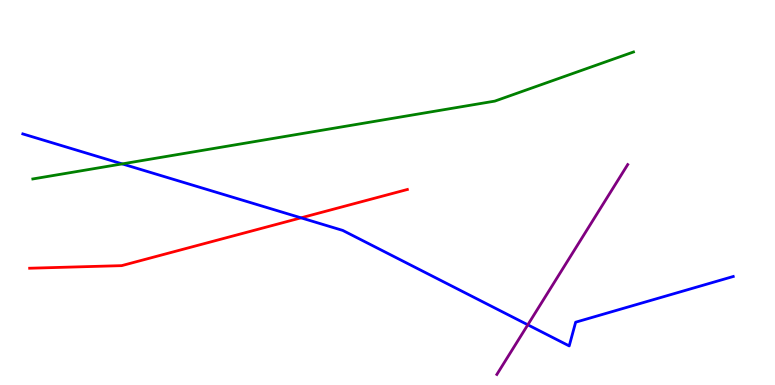[{'lines': ['blue', 'red'], 'intersections': [{'x': 3.88, 'y': 4.34}]}, {'lines': ['green', 'red'], 'intersections': []}, {'lines': ['purple', 'red'], 'intersections': []}, {'lines': ['blue', 'green'], 'intersections': [{'x': 1.58, 'y': 5.74}]}, {'lines': ['blue', 'purple'], 'intersections': [{'x': 6.81, 'y': 1.56}]}, {'lines': ['green', 'purple'], 'intersections': []}]